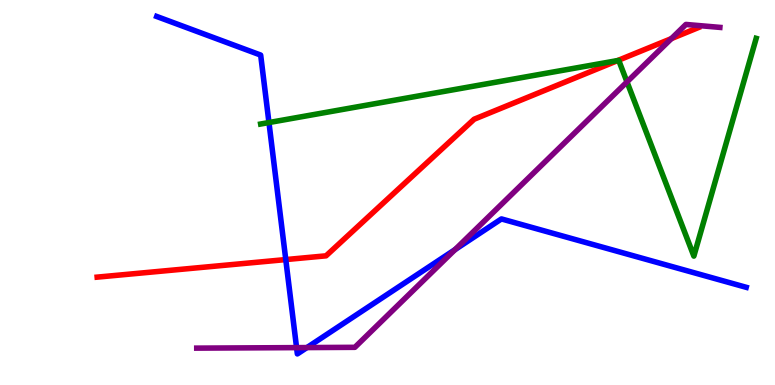[{'lines': ['blue', 'red'], 'intersections': [{'x': 3.69, 'y': 3.26}]}, {'lines': ['green', 'red'], 'intersections': [{'x': 7.97, 'y': 8.43}]}, {'lines': ['purple', 'red'], 'intersections': [{'x': 8.66, 'y': 9.0}]}, {'lines': ['blue', 'green'], 'intersections': [{'x': 3.47, 'y': 6.82}]}, {'lines': ['blue', 'purple'], 'intersections': [{'x': 3.83, 'y': 0.971}, {'x': 3.96, 'y': 0.972}, {'x': 5.87, 'y': 3.52}]}, {'lines': ['green', 'purple'], 'intersections': [{'x': 8.09, 'y': 7.87}]}]